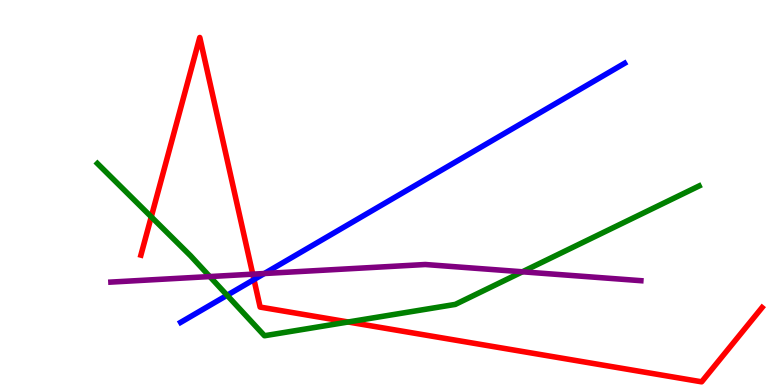[{'lines': ['blue', 'red'], 'intersections': [{'x': 3.28, 'y': 2.74}]}, {'lines': ['green', 'red'], 'intersections': [{'x': 1.95, 'y': 4.37}, {'x': 4.49, 'y': 1.64}]}, {'lines': ['purple', 'red'], 'intersections': [{'x': 3.26, 'y': 2.88}]}, {'lines': ['blue', 'green'], 'intersections': [{'x': 2.93, 'y': 2.33}]}, {'lines': ['blue', 'purple'], 'intersections': [{'x': 3.41, 'y': 2.9}]}, {'lines': ['green', 'purple'], 'intersections': [{'x': 2.71, 'y': 2.82}, {'x': 6.74, 'y': 2.94}]}]